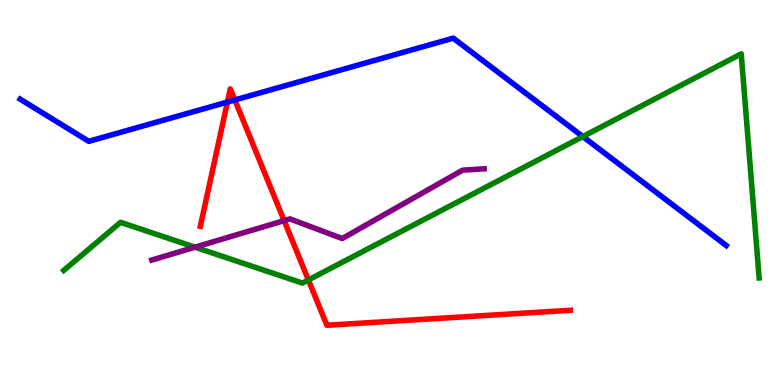[{'lines': ['blue', 'red'], 'intersections': [{'x': 2.93, 'y': 7.35}, {'x': 3.03, 'y': 7.4}]}, {'lines': ['green', 'red'], 'intersections': [{'x': 3.98, 'y': 2.73}]}, {'lines': ['purple', 'red'], 'intersections': [{'x': 3.67, 'y': 4.27}]}, {'lines': ['blue', 'green'], 'intersections': [{'x': 7.52, 'y': 6.45}]}, {'lines': ['blue', 'purple'], 'intersections': []}, {'lines': ['green', 'purple'], 'intersections': [{'x': 2.52, 'y': 3.58}]}]